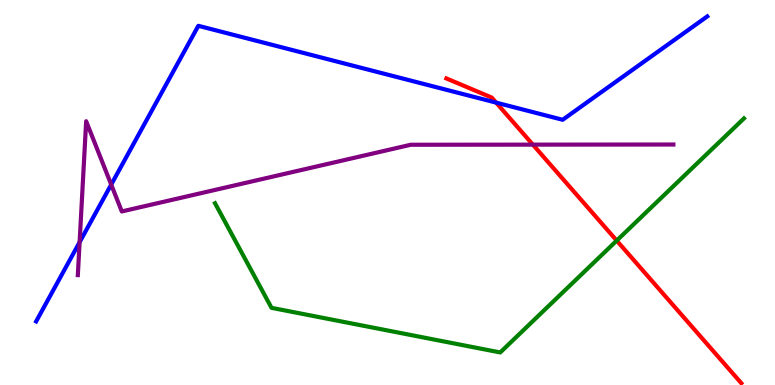[{'lines': ['blue', 'red'], 'intersections': [{'x': 6.4, 'y': 7.33}]}, {'lines': ['green', 'red'], 'intersections': [{'x': 7.96, 'y': 3.75}]}, {'lines': ['purple', 'red'], 'intersections': [{'x': 6.88, 'y': 6.24}]}, {'lines': ['blue', 'green'], 'intersections': []}, {'lines': ['blue', 'purple'], 'intersections': [{'x': 1.03, 'y': 3.71}, {'x': 1.43, 'y': 5.21}]}, {'lines': ['green', 'purple'], 'intersections': []}]